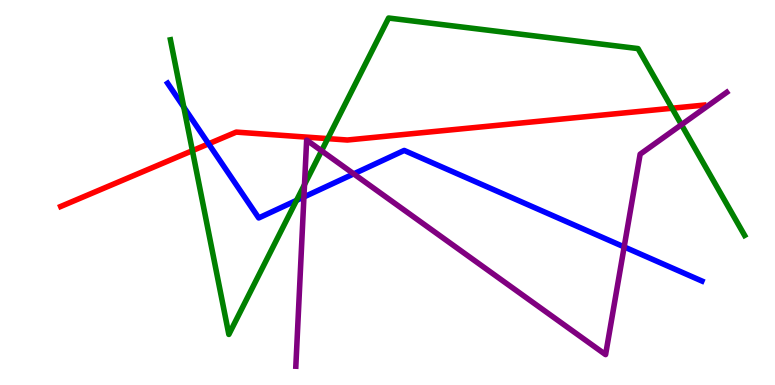[{'lines': ['blue', 'red'], 'intersections': [{'x': 2.69, 'y': 6.26}]}, {'lines': ['green', 'red'], 'intersections': [{'x': 2.48, 'y': 6.09}, {'x': 4.23, 'y': 6.4}, {'x': 8.67, 'y': 7.19}]}, {'lines': ['purple', 'red'], 'intersections': []}, {'lines': ['blue', 'green'], 'intersections': [{'x': 2.37, 'y': 7.22}, {'x': 3.83, 'y': 4.79}]}, {'lines': ['blue', 'purple'], 'intersections': [{'x': 3.92, 'y': 4.88}, {'x': 4.56, 'y': 5.48}, {'x': 8.05, 'y': 3.59}]}, {'lines': ['green', 'purple'], 'intersections': [{'x': 3.93, 'y': 5.21}, {'x': 4.15, 'y': 6.08}, {'x': 8.79, 'y': 6.76}]}]